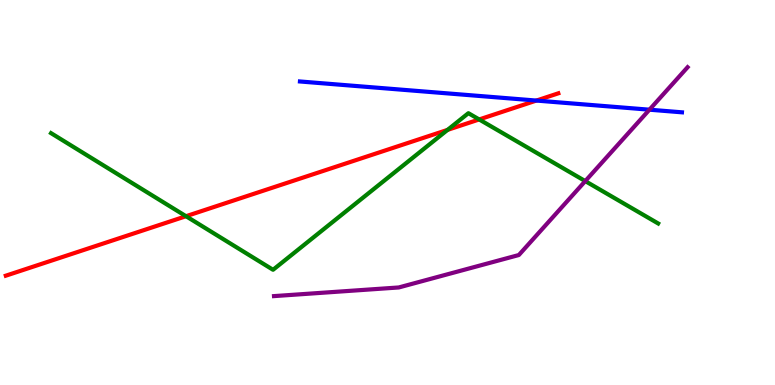[{'lines': ['blue', 'red'], 'intersections': [{'x': 6.92, 'y': 7.39}]}, {'lines': ['green', 'red'], 'intersections': [{'x': 2.4, 'y': 4.38}, {'x': 5.78, 'y': 6.63}, {'x': 6.18, 'y': 6.9}]}, {'lines': ['purple', 'red'], 'intersections': []}, {'lines': ['blue', 'green'], 'intersections': []}, {'lines': ['blue', 'purple'], 'intersections': [{'x': 8.38, 'y': 7.15}]}, {'lines': ['green', 'purple'], 'intersections': [{'x': 7.55, 'y': 5.3}]}]